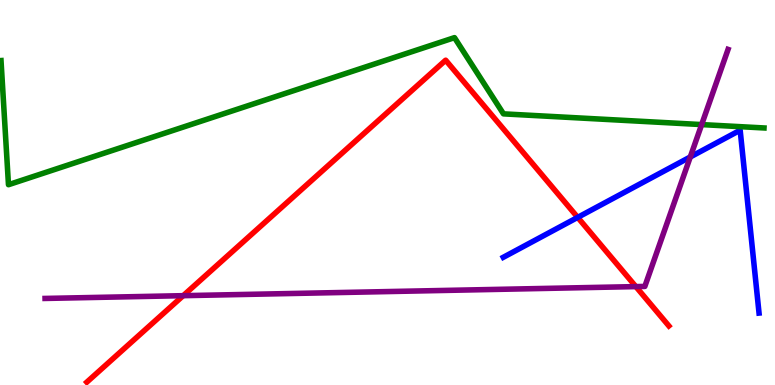[{'lines': ['blue', 'red'], 'intersections': [{'x': 7.45, 'y': 4.35}]}, {'lines': ['green', 'red'], 'intersections': []}, {'lines': ['purple', 'red'], 'intersections': [{'x': 2.36, 'y': 2.32}, {'x': 8.2, 'y': 2.56}]}, {'lines': ['blue', 'green'], 'intersections': []}, {'lines': ['blue', 'purple'], 'intersections': [{'x': 8.91, 'y': 5.92}]}, {'lines': ['green', 'purple'], 'intersections': [{'x': 9.05, 'y': 6.76}]}]